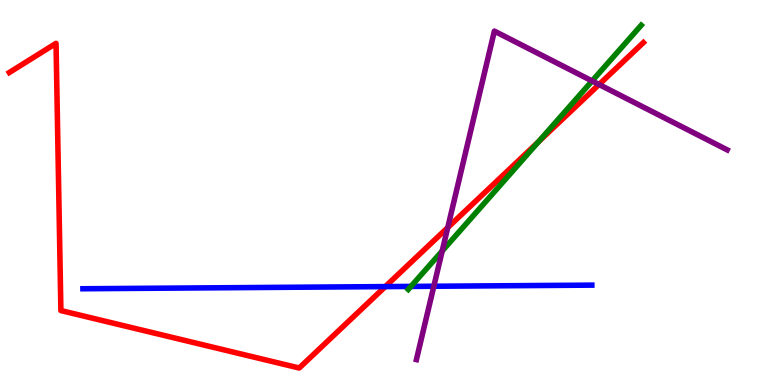[{'lines': ['blue', 'red'], 'intersections': [{'x': 4.97, 'y': 2.56}]}, {'lines': ['green', 'red'], 'intersections': [{'x': 6.95, 'y': 6.32}]}, {'lines': ['purple', 'red'], 'intersections': [{'x': 5.78, 'y': 4.09}, {'x': 7.73, 'y': 7.81}]}, {'lines': ['blue', 'green'], 'intersections': [{'x': 5.3, 'y': 2.56}]}, {'lines': ['blue', 'purple'], 'intersections': [{'x': 5.6, 'y': 2.56}]}, {'lines': ['green', 'purple'], 'intersections': [{'x': 5.71, 'y': 3.48}, {'x': 7.64, 'y': 7.9}]}]